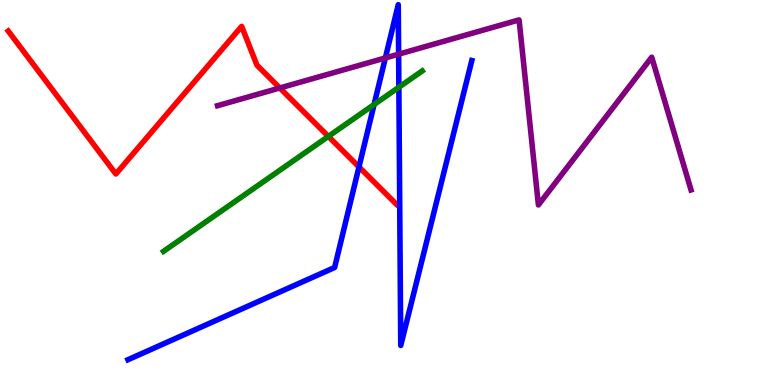[{'lines': ['blue', 'red'], 'intersections': [{'x': 4.63, 'y': 5.66}]}, {'lines': ['green', 'red'], 'intersections': [{'x': 4.24, 'y': 6.46}]}, {'lines': ['purple', 'red'], 'intersections': [{'x': 3.61, 'y': 7.71}]}, {'lines': ['blue', 'green'], 'intersections': [{'x': 4.83, 'y': 7.29}, {'x': 5.15, 'y': 7.73}]}, {'lines': ['blue', 'purple'], 'intersections': [{'x': 4.97, 'y': 8.5}, {'x': 5.14, 'y': 8.59}]}, {'lines': ['green', 'purple'], 'intersections': []}]